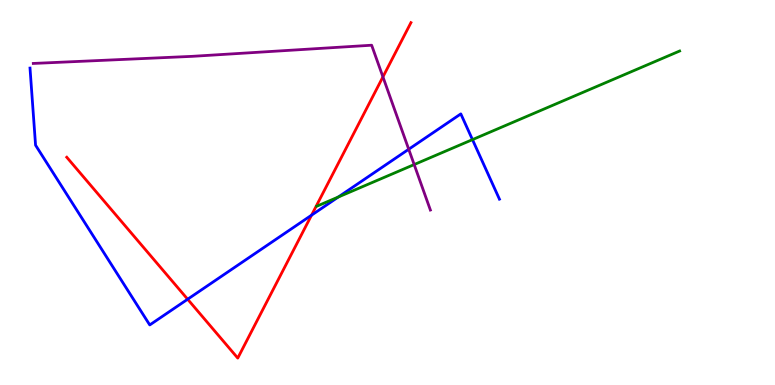[{'lines': ['blue', 'red'], 'intersections': [{'x': 2.42, 'y': 2.23}, {'x': 4.02, 'y': 4.41}]}, {'lines': ['green', 'red'], 'intersections': []}, {'lines': ['purple', 'red'], 'intersections': [{'x': 4.94, 'y': 8.0}]}, {'lines': ['blue', 'green'], 'intersections': [{'x': 4.37, 'y': 4.88}, {'x': 6.1, 'y': 6.37}]}, {'lines': ['blue', 'purple'], 'intersections': [{'x': 5.27, 'y': 6.12}]}, {'lines': ['green', 'purple'], 'intersections': [{'x': 5.34, 'y': 5.73}]}]